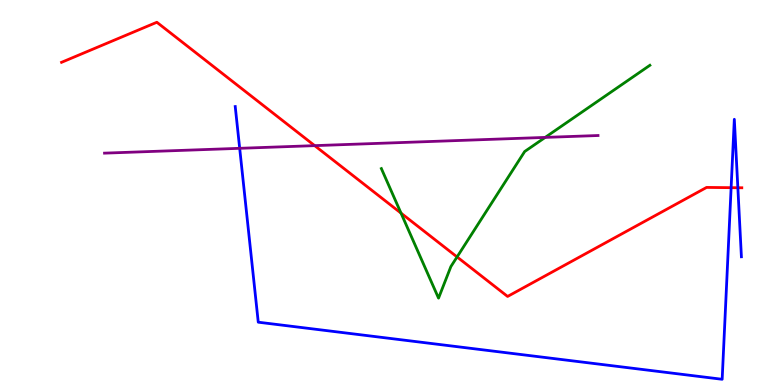[{'lines': ['blue', 'red'], 'intersections': [{'x': 9.43, 'y': 5.13}, {'x': 9.52, 'y': 5.12}]}, {'lines': ['green', 'red'], 'intersections': [{'x': 5.17, 'y': 4.46}, {'x': 5.9, 'y': 3.33}]}, {'lines': ['purple', 'red'], 'intersections': [{'x': 4.06, 'y': 6.22}]}, {'lines': ['blue', 'green'], 'intersections': []}, {'lines': ['blue', 'purple'], 'intersections': [{'x': 3.09, 'y': 6.15}]}, {'lines': ['green', 'purple'], 'intersections': [{'x': 7.03, 'y': 6.43}]}]